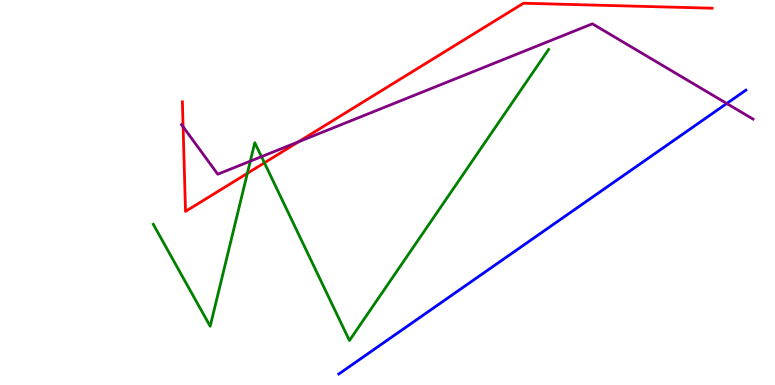[{'lines': ['blue', 'red'], 'intersections': []}, {'lines': ['green', 'red'], 'intersections': [{'x': 3.19, 'y': 5.5}, {'x': 3.41, 'y': 5.77}]}, {'lines': ['purple', 'red'], 'intersections': [{'x': 2.36, 'y': 6.71}, {'x': 3.85, 'y': 6.32}]}, {'lines': ['blue', 'green'], 'intersections': []}, {'lines': ['blue', 'purple'], 'intersections': [{'x': 9.38, 'y': 7.31}]}, {'lines': ['green', 'purple'], 'intersections': [{'x': 3.23, 'y': 5.81}, {'x': 3.37, 'y': 5.93}]}]